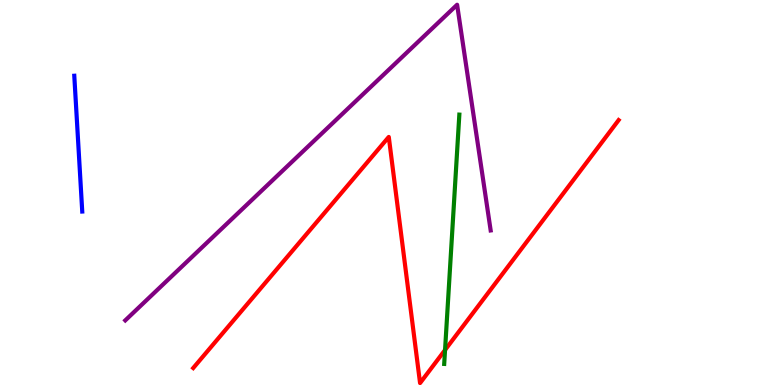[{'lines': ['blue', 'red'], 'intersections': []}, {'lines': ['green', 'red'], 'intersections': [{'x': 5.74, 'y': 0.909}]}, {'lines': ['purple', 'red'], 'intersections': []}, {'lines': ['blue', 'green'], 'intersections': []}, {'lines': ['blue', 'purple'], 'intersections': []}, {'lines': ['green', 'purple'], 'intersections': []}]